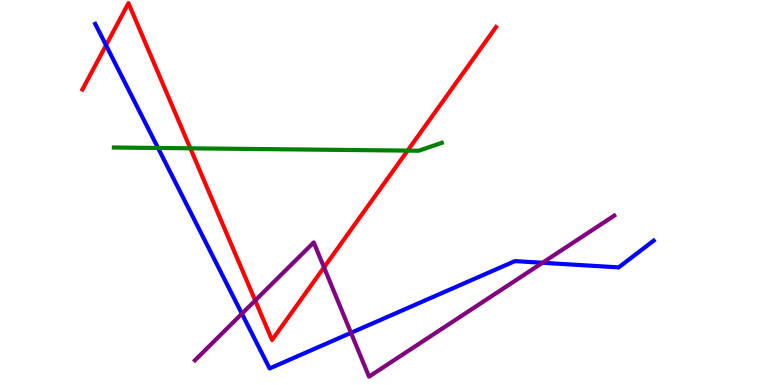[{'lines': ['blue', 'red'], 'intersections': [{'x': 1.37, 'y': 8.82}]}, {'lines': ['green', 'red'], 'intersections': [{'x': 2.46, 'y': 6.15}, {'x': 5.26, 'y': 6.09}]}, {'lines': ['purple', 'red'], 'intersections': [{'x': 3.29, 'y': 2.19}, {'x': 4.18, 'y': 3.05}]}, {'lines': ['blue', 'green'], 'intersections': [{'x': 2.04, 'y': 6.16}]}, {'lines': ['blue', 'purple'], 'intersections': [{'x': 3.12, 'y': 1.85}, {'x': 4.53, 'y': 1.35}, {'x': 7.0, 'y': 3.17}]}, {'lines': ['green', 'purple'], 'intersections': []}]